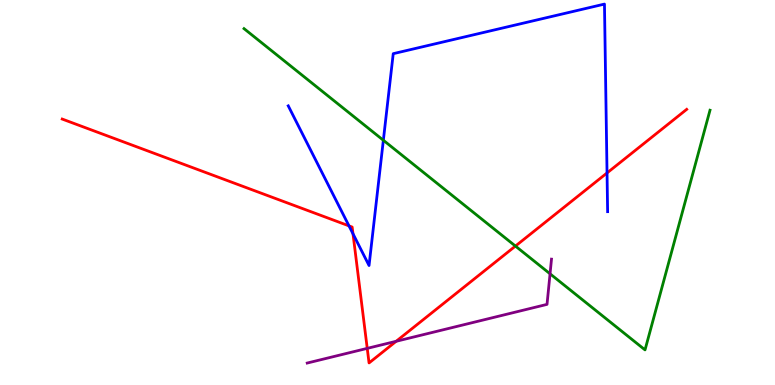[{'lines': ['blue', 'red'], 'intersections': [{'x': 4.5, 'y': 4.13}, {'x': 4.55, 'y': 3.93}, {'x': 7.83, 'y': 5.51}]}, {'lines': ['green', 'red'], 'intersections': [{'x': 6.65, 'y': 3.61}]}, {'lines': ['purple', 'red'], 'intersections': [{'x': 4.74, 'y': 0.952}, {'x': 5.11, 'y': 1.14}]}, {'lines': ['blue', 'green'], 'intersections': [{'x': 4.95, 'y': 6.36}]}, {'lines': ['blue', 'purple'], 'intersections': []}, {'lines': ['green', 'purple'], 'intersections': [{'x': 7.1, 'y': 2.89}]}]